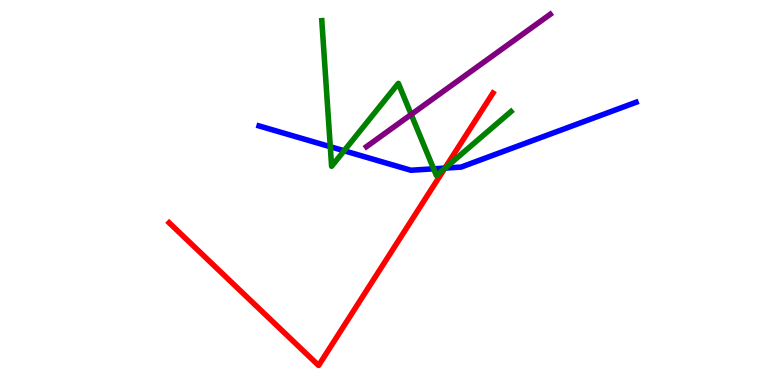[{'lines': ['blue', 'red'], 'intersections': [{'x': 5.74, 'y': 5.63}]}, {'lines': ['green', 'red'], 'intersections': [{'x': 5.74, 'y': 5.63}]}, {'lines': ['purple', 'red'], 'intersections': []}, {'lines': ['blue', 'green'], 'intersections': [{'x': 4.26, 'y': 6.19}, {'x': 4.44, 'y': 6.08}, {'x': 5.6, 'y': 5.62}, {'x': 5.74, 'y': 5.63}]}, {'lines': ['blue', 'purple'], 'intersections': []}, {'lines': ['green', 'purple'], 'intersections': [{'x': 5.31, 'y': 7.03}]}]